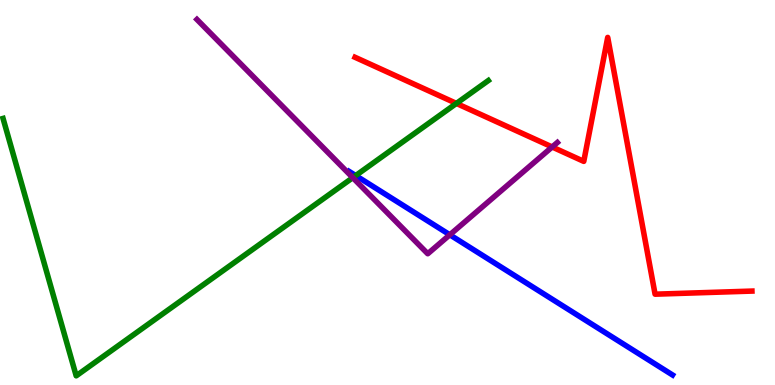[{'lines': ['blue', 'red'], 'intersections': []}, {'lines': ['green', 'red'], 'intersections': [{'x': 5.89, 'y': 7.31}]}, {'lines': ['purple', 'red'], 'intersections': [{'x': 7.12, 'y': 6.18}]}, {'lines': ['blue', 'green'], 'intersections': [{'x': 4.59, 'y': 5.44}]}, {'lines': ['blue', 'purple'], 'intersections': [{'x': 5.8, 'y': 3.9}]}, {'lines': ['green', 'purple'], 'intersections': [{'x': 4.55, 'y': 5.39}]}]